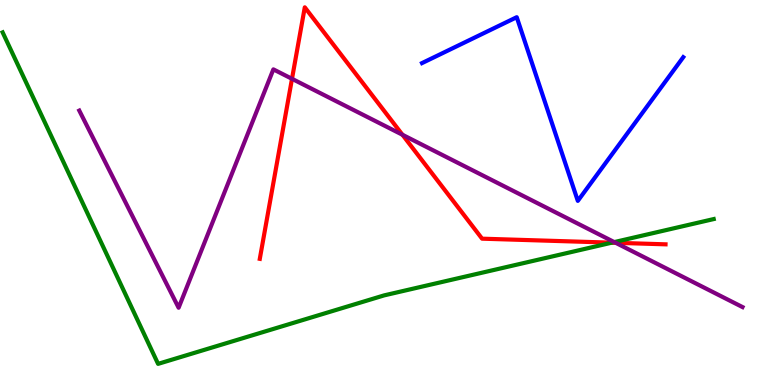[{'lines': ['blue', 'red'], 'intersections': []}, {'lines': ['green', 'red'], 'intersections': [{'x': 7.89, 'y': 3.7}]}, {'lines': ['purple', 'red'], 'intersections': [{'x': 3.77, 'y': 7.95}, {'x': 5.19, 'y': 6.5}, {'x': 7.94, 'y': 3.69}]}, {'lines': ['blue', 'green'], 'intersections': []}, {'lines': ['blue', 'purple'], 'intersections': []}, {'lines': ['green', 'purple'], 'intersections': [{'x': 7.93, 'y': 3.71}]}]